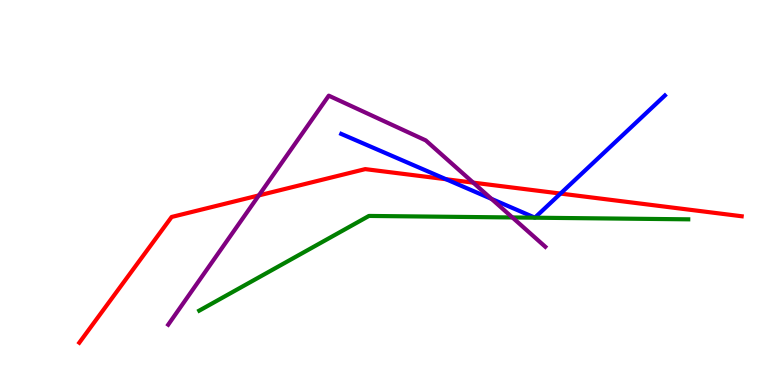[{'lines': ['blue', 'red'], 'intersections': [{'x': 5.76, 'y': 5.34}, {'x': 7.23, 'y': 4.97}]}, {'lines': ['green', 'red'], 'intersections': []}, {'lines': ['purple', 'red'], 'intersections': [{'x': 3.34, 'y': 4.92}, {'x': 6.11, 'y': 5.26}]}, {'lines': ['blue', 'green'], 'intersections': []}, {'lines': ['blue', 'purple'], 'intersections': [{'x': 6.34, 'y': 4.83}]}, {'lines': ['green', 'purple'], 'intersections': [{'x': 6.61, 'y': 4.35}]}]